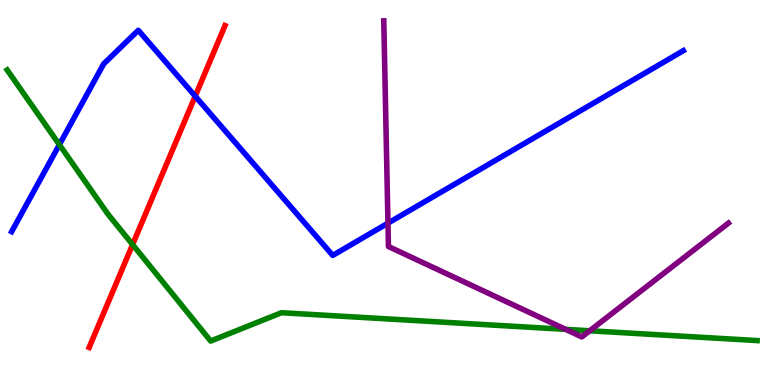[{'lines': ['blue', 'red'], 'intersections': [{'x': 2.52, 'y': 7.5}]}, {'lines': ['green', 'red'], 'intersections': [{'x': 1.71, 'y': 3.65}]}, {'lines': ['purple', 'red'], 'intersections': []}, {'lines': ['blue', 'green'], 'intersections': [{'x': 0.766, 'y': 6.24}]}, {'lines': ['blue', 'purple'], 'intersections': [{'x': 5.01, 'y': 4.2}]}, {'lines': ['green', 'purple'], 'intersections': [{'x': 7.3, 'y': 1.45}, {'x': 7.61, 'y': 1.41}]}]